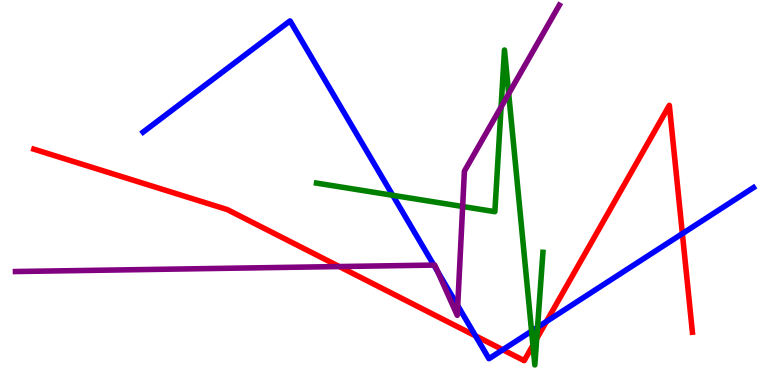[{'lines': ['blue', 'red'], 'intersections': [{'x': 6.14, 'y': 1.28}, {'x': 6.49, 'y': 0.916}, {'x': 7.05, 'y': 1.65}, {'x': 8.8, 'y': 3.93}]}, {'lines': ['green', 'red'], 'intersections': [{'x': 6.88, 'y': 1.03}, {'x': 6.93, 'y': 1.21}]}, {'lines': ['purple', 'red'], 'intersections': [{'x': 4.38, 'y': 3.08}]}, {'lines': ['blue', 'green'], 'intersections': [{'x': 5.07, 'y': 4.93}, {'x': 6.86, 'y': 1.4}, {'x': 6.94, 'y': 1.5}]}, {'lines': ['blue', 'purple'], 'intersections': [{'x': 5.6, 'y': 3.11}, {'x': 5.65, 'y': 2.94}, {'x': 5.91, 'y': 2.06}]}, {'lines': ['green', 'purple'], 'intersections': [{'x': 5.97, 'y': 4.64}, {'x': 6.47, 'y': 7.22}, {'x': 6.56, 'y': 7.57}]}]